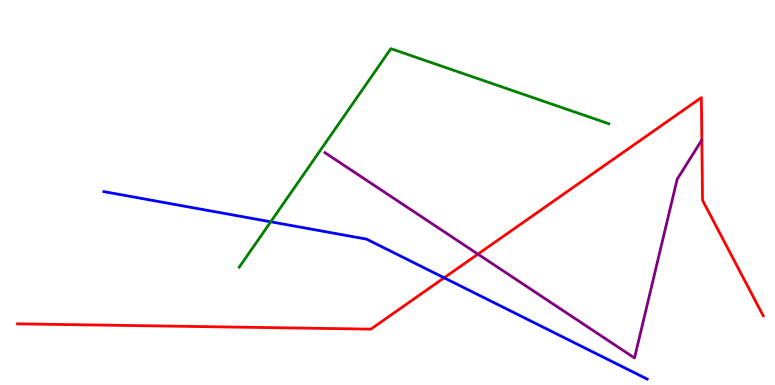[{'lines': ['blue', 'red'], 'intersections': [{'x': 5.73, 'y': 2.78}]}, {'lines': ['green', 'red'], 'intersections': []}, {'lines': ['purple', 'red'], 'intersections': [{'x': 6.17, 'y': 3.4}]}, {'lines': ['blue', 'green'], 'intersections': [{'x': 3.49, 'y': 4.24}]}, {'lines': ['blue', 'purple'], 'intersections': []}, {'lines': ['green', 'purple'], 'intersections': []}]